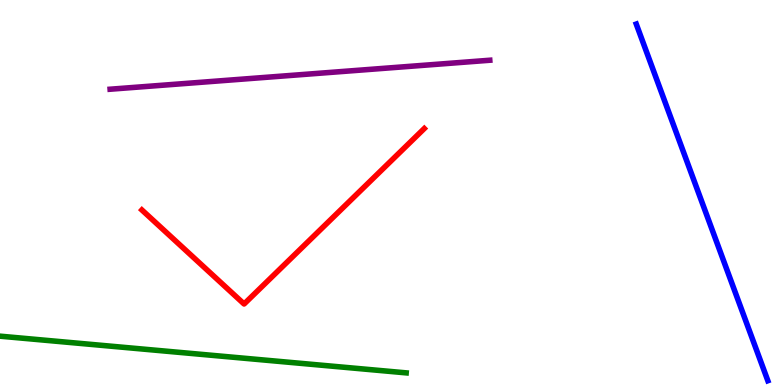[{'lines': ['blue', 'red'], 'intersections': []}, {'lines': ['green', 'red'], 'intersections': []}, {'lines': ['purple', 'red'], 'intersections': []}, {'lines': ['blue', 'green'], 'intersections': []}, {'lines': ['blue', 'purple'], 'intersections': []}, {'lines': ['green', 'purple'], 'intersections': []}]